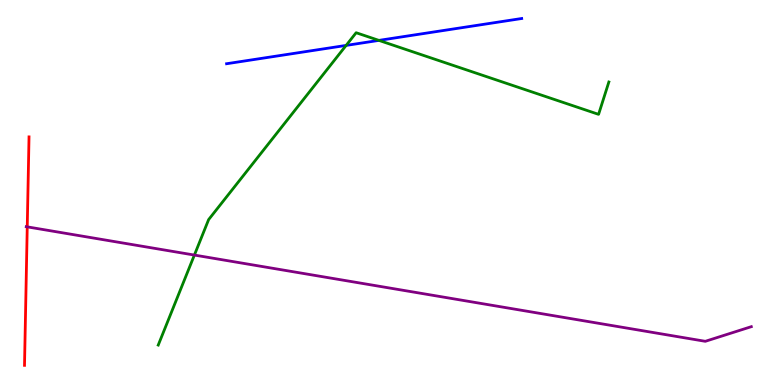[{'lines': ['blue', 'red'], 'intersections': []}, {'lines': ['green', 'red'], 'intersections': []}, {'lines': ['purple', 'red'], 'intersections': [{'x': 0.352, 'y': 4.11}]}, {'lines': ['blue', 'green'], 'intersections': [{'x': 4.47, 'y': 8.82}, {'x': 4.89, 'y': 8.95}]}, {'lines': ['blue', 'purple'], 'intersections': []}, {'lines': ['green', 'purple'], 'intersections': [{'x': 2.51, 'y': 3.37}]}]